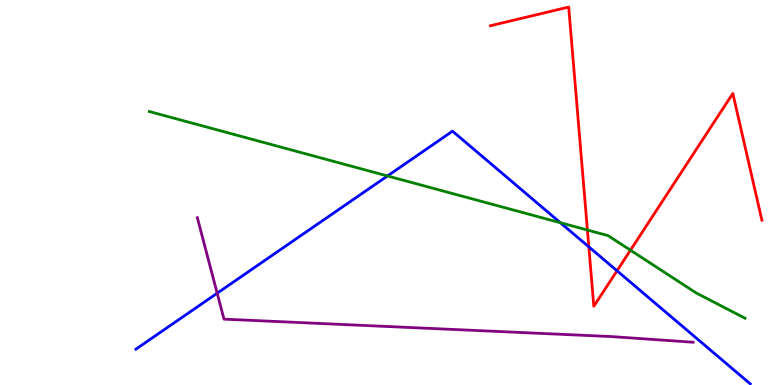[{'lines': ['blue', 'red'], 'intersections': [{'x': 7.6, 'y': 3.59}, {'x': 7.96, 'y': 2.97}]}, {'lines': ['green', 'red'], 'intersections': [{'x': 7.58, 'y': 4.02}, {'x': 8.13, 'y': 3.5}]}, {'lines': ['purple', 'red'], 'intersections': []}, {'lines': ['blue', 'green'], 'intersections': [{'x': 5.0, 'y': 5.43}, {'x': 7.23, 'y': 4.21}]}, {'lines': ['blue', 'purple'], 'intersections': [{'x': 2.8, 'y': 2.38}]}, {'lines': ['green', 'purple'], 'intersections': []}]